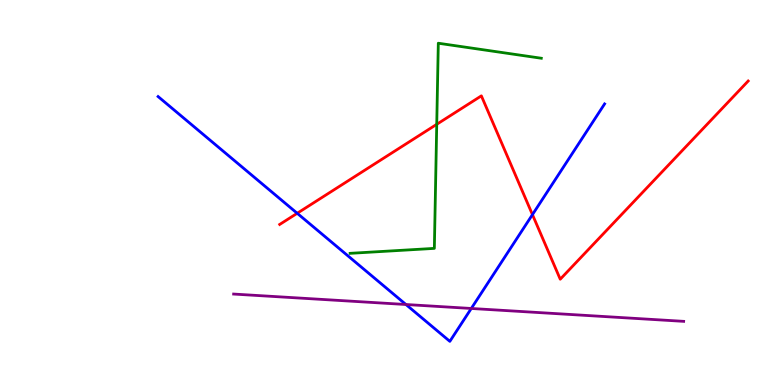[{'lines': ['blue', 'red'], 'intersections': [{'x': 3.83, 'y': 4.46}, {'x': 6.87, 'y': 4.43}]}, {'lines': ['green', 'red'], 'intersections': [{'x': 5.64, 'y': 6.77}]}, {'lines': ['purple', 'red'], 'intersections': []}, {'lines': ['blue', 'green'], 'intersections': []}, {'lines': ['blue', 'purple'], 'intersections': [{'x': 5.24, 'y': 2.09}, {'x': 6.08, 'y': 1.99}]}, {'lines': ['green', 'purple'], 'intersections': []}]